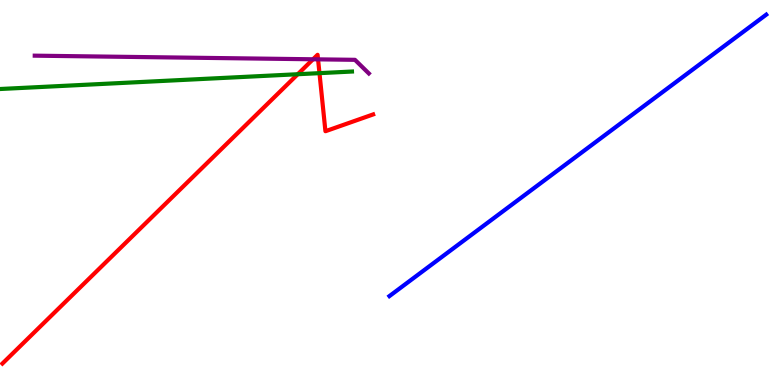[{'lines': ['blue', 'red'], 'intersections': []}, {'lines': ['green', 'red'], 'intersections': [{'x': 3.84, 'y': 8.07}, {'x': 4.12, 'y': 8.1}]}, {'lines': ['purple', 'red'], 'intersections': [{'x': 4.04, 'y': 8.46}, {'x': 4.1, 'y': 8.46}]}, {'lines': ['blue', 'green'], 'intersections': []}, {'lines': ['blue', 'purple'], 'intersections': []}, {'lines': ['green', 'purple'], 'intersections': []}]